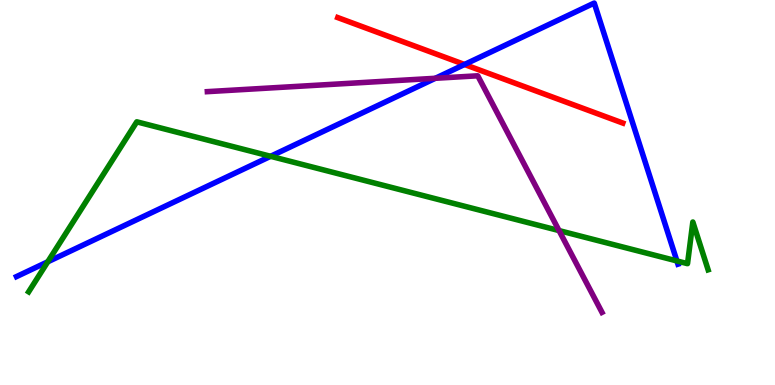[{'lines': ['blue', 'red'], 'intersections': [{'x': 5.99, 'y': 8.33}]}, {'lines': ['green', 'red'], 'intersections': []}, {'lines': ['purple', 'red'], 'intersections': []}, {'lines': ['blue', 'green'], 'intersections': [{'x': 0.616, 'y': 3.2}, {'x': 3.49, 'y': 5.94}, {'x': 8.73, 'y': 3.22}]}, {'lines': ['blue', 'purple'], 'intersections': [{'x': 5.62, 'y': 7.97}]}, {'lines': ['green', 'purple'], 'intersections': [{'x': 7.21, 'y': 4.01}]}]